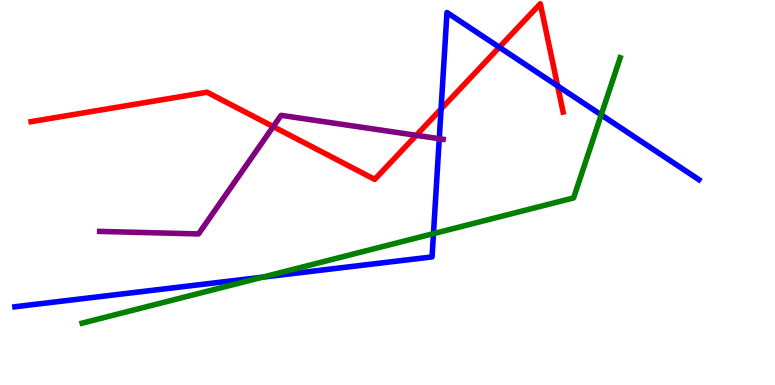[{'lines': ['blue', 'red'], 'intersections': [{'x': 5.69, 'y': 7.17}, {'x': 6.44, 'y': 8.77}, {'x': 7.2, 'y': 7.77}]}, {'lines': ['green', 'red'], 'intersections': []}, {'lines': ['purple', 'red'], 'intersections': [{'x': 3.53, 'y': 6.71}, {'x': 5.37, 'y': 6.49}]}, {'lines': ['blue', 'green'], 'intersections': [{'x': 3.39, 'y': 2.8}, {'x': 5.59, 'y': 3.93}, {'x': 7.76, 'y': 7.02}]}, {'lines': ['blue', 'purple'], 'intersections': [{'x': 5.67, 'y': 6.4}]}, {'lines': ['green', 'purple'], 'intersections': []}]